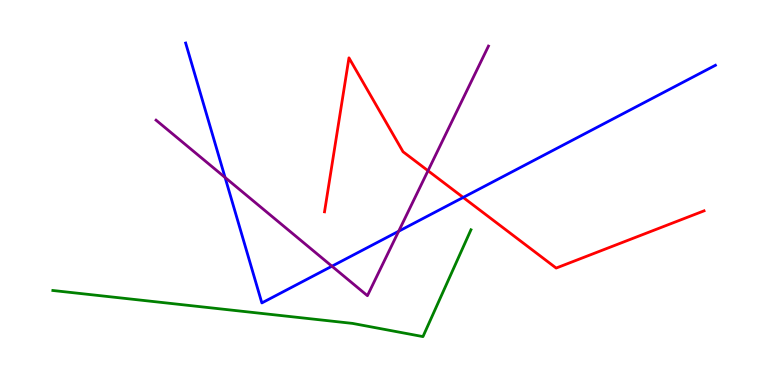[{'lines': ['blue', 'red'], 'intersections': [{'x': 5.98, 'y': 4.87}]}, {'lines': ['green', 'red'], 'intersections': []}, {'lines': ['purple', 'red'], 'intersections': [{'x': 5.52, 'y': 5.57}]}, {'lines': ['blue', 'green'], 'intersections': []}, {'lines': ['blue', 'purple'], 'intersections': [{'x': 2.9, 'y': 5.39}, {'x': 4.28, 'y': 3.09}, {'x': 5.14, 'y': 3.99}]}, {'lines': ['green', 'purple'], 'intersections': []}]